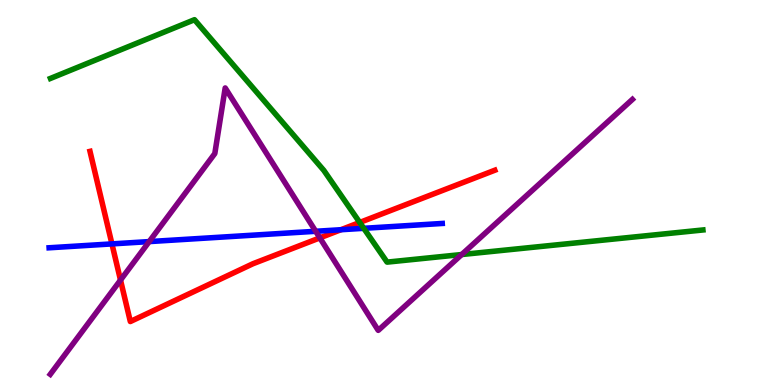[{'lines': ['blue', 'red'], 'intersections': [{'x': 1.44, 'y': 3.66}, {'x': 4.4, 'y': 4.03}]}, {'lines': ['green', 'red'], 'intersections': [{'x': 4.64, 'y': 4.22}]}, {'lines': ['purple', 'red'], 'intersections': [{'x': 1.55, 'y': 2.73}, {'x': 4.13, 'y': 3.82}]}, {'lines': ['blue', 'green'], 'intersections': [{'x': 4.69, 'y': 4.07}]}, {'lines': ['blue', 'purple'], 'intersections': [{'x': 1.93, 'y': 3.72}, {'x': 4.07, 'y': 3.99}]}, {'lines': ['green', 'purple'], 'intersections': [{'x': 5.96, 'y': 3.39}]}]